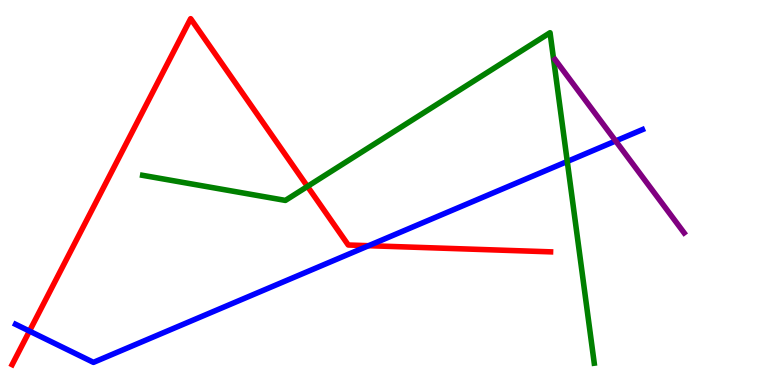[{'lines': ['blue', 'red'], 'intersections': [{'x': 0.38, 'y': 1.4}, {'x': 4.76, 'y': 3.62}]}, {'lines': ['green', 'red'], 'intersections': [{'x': 3.97, 'y': 5.16}]}, {'lines': ['purple', 'red'], 'intersections': []}, {'lines': ['blue', 'green'], 'intersections': [{'x': 7.32, 'y': 5.81}]}, {'lines': ['blue', 'purple'], 'intersections': [{'x': 7.94, 'y': 6.34}]}, {'lines': ['green', 'purple'], 'intersections': []}]